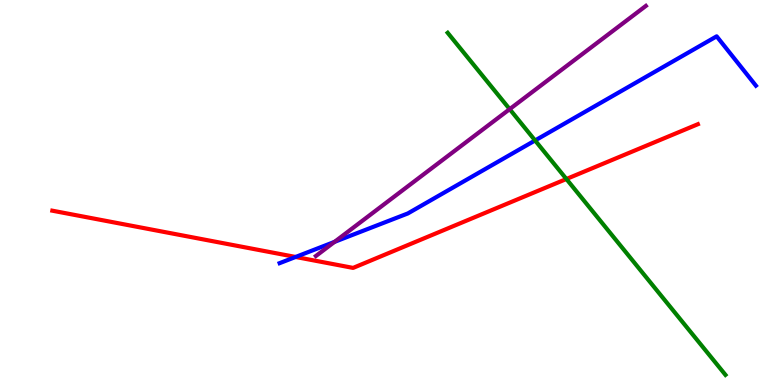[{'lines': ['blue', 'red'], 'intersections': [{'x': 3.81, 'y': 3.33}]}, {'lines': ['green', 'red'], 'intersections': [{'x': 7.31, 'y': 5.35}]}, {'lines': ['purple', 'red'], 'intersections': []}, {'lines': ['blue', 'green'], 'intersections': [{'x': 6.9, 'y': 6.35}]}, {'lines': ['blue', 'purple'], 'intersections': [{'x': 4.32, 'y': 3.72}]}, {'lines': ['green', 'purple'], 'intersections': [{'x': 6.58, 'y': 7.17}]}]